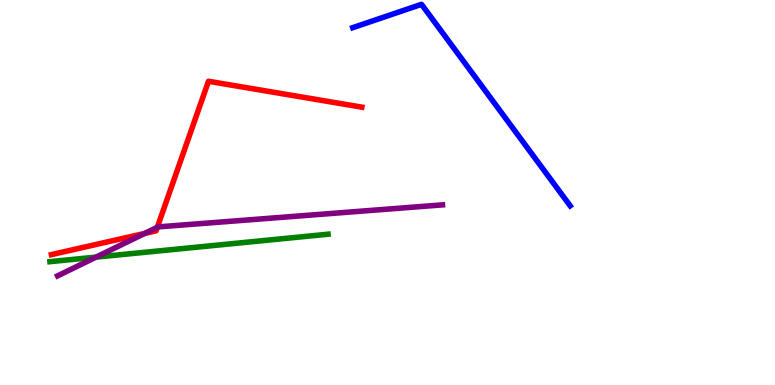[{'lines': ['blue', 'red'], 'intersections': []}, {'lines': ['green', 'red'], 'intersections': []}, {'lines': ['purple', 'red'], 'intersections': [{'x': 1.87, 'y': 3.94}, {'x': 2.03, 'y': 4.1}]}, {'lines': ['blue', 'green'], 'intersections': []}, {'lines': ['blue', 'purple'], 'intersections': []}, {'lines': ['green', 'purple'], 'intersections': [{'x': 1.24, 'y': 3.32}]}]